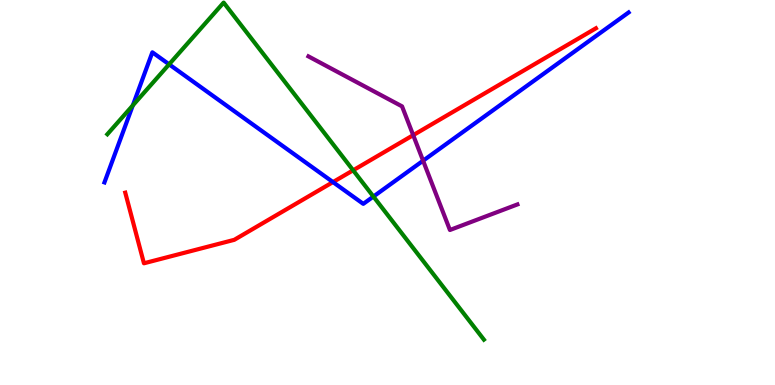[{'lines': ['blue', 'red'], 'intersections': [{'x': 4.3, 'y': 5.27}]}, {'lines': ['green', 'red'], 'intersections': [{'x': 4.56, 'y': 5.58}]}, {'lines': ['purple', 'red'], 'intersections': [{'x': 5.33, 'y': 6.49}]}, {'lines': ['blue', 'green'], 'intersections': [{'x': 1.71, 'y': 7.26}, {'x': 2.18, 'y': 8.33}, {'x': 4.82, 'y': 4.89}]}, {'lines': ['blue', 'purple'], 'intersections': [{'x': 5.46, 'y': 5.83}]}, {'lines': ['green', 'purple'], 'intersections': []}]